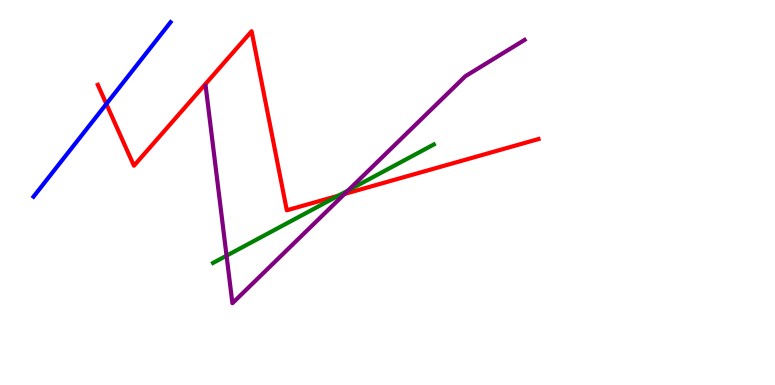[{'lines': ['blue', 'red'], 'intersections': [{'x': 1.37, 'y': 7.3}]}, {'lines': ['green', 'red'], 'intersections': [{'x': 4.37, 'y': 4.92}]}, {'lines': ['purple', 'red'], 'intersections': [{'x': 4.45, 'y': 4.96}]}, {'lines': ['blue', 'green'], 'intersections': []}, {'lines': ['blue', 'purple'], 'intersections': []}, {'lines': ['green', 'purple'], 'intersections': [{'x': 2.92, 'y': 3.36}, {'x': 4.49, 'y': 5.05}]}]